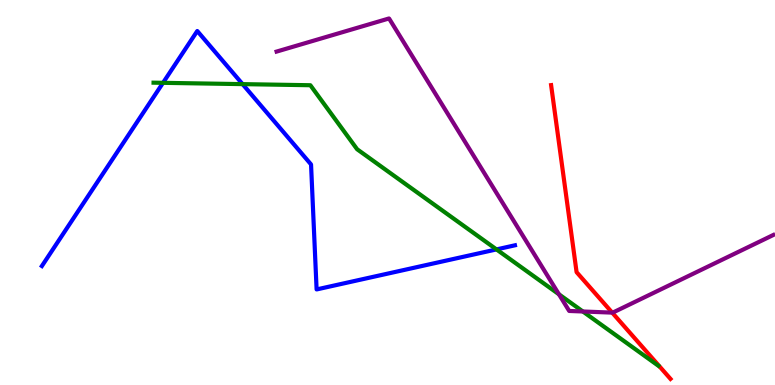[{'lines': ['blue', 'red'], 'intersections': []}, {'lines': ['green', 'red'], 'intersections': []}, {'lines': ['purple', 'red'], 'intersections': [{'x': 7.9, 'y': 1.88}]}, {'lines': ['blue', 'green'], 'intersections': [{'x': 2.1, 'y': 7.85}, {'x': 3.13, 'y': 7.81}, {'x': 6.41, 'y': 3.52}]}, {'lines': ['blue', 'purple'], 'intersections': []}, {'lines': ['green', 'purple'], 'intersections': [{'x': 7.21, 'y': 2.36}, {'x': 7.52, 'y': 1.91}]}]